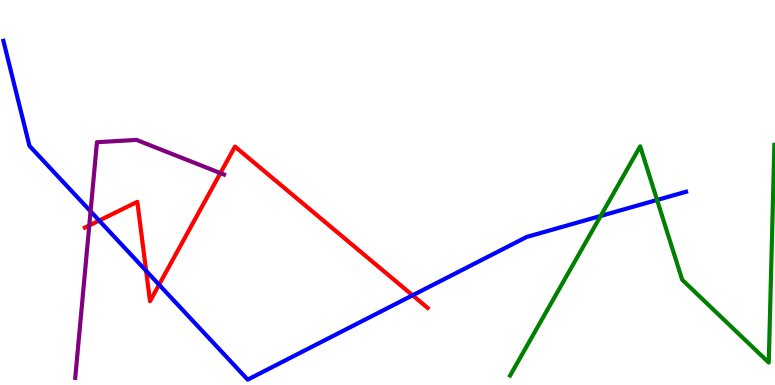[{'lines': ['blue', 'red'], 'intersections': [{'x': 1.28, 'y': 4.27}, {'x': 1.89, 'y': 2.97}, {'x': 2.05, 'y': 2.61}, {'x': 5.32, 'y': 2.33}]}, {'lines': ['green', 'red'], 'intersections': []}, {'lines': ['purple', 'red'], 'intersections': [{'x': 1.15, 'y': 4.14}, {'x': 2.84, 'y': 5.5}]}, {'lines': ['blue', 'green'], 'intersections': [{'x': 7.75, 'y': 4.39}, {'x': 8.48, 'y': 4.81}]}, {'lines': ['blue', 'purple'], 'intersections': [{'x': 1.17, 'y': 4.51}]}, {'lines': ['green', 'purple'], 'intersections': []}]